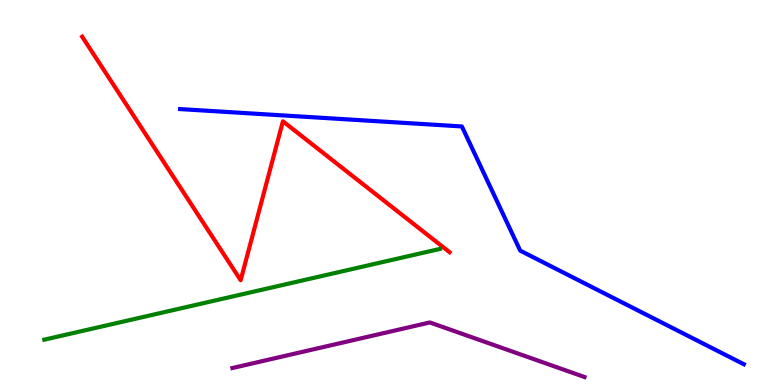[{'lines': ['blue', 'red'], 'intersections': []}, {'lines': ['green', 'red'], 'intersections': []}, {'lines': ['purple', 'red'], 'intersections': []}, {'lines': ['blue', 'green'], 'intersections': []}, {'lines': ['blue', 'purple'], 'intersections': []}, {'lines': ['green', 'purple'], 'intersections': []}]